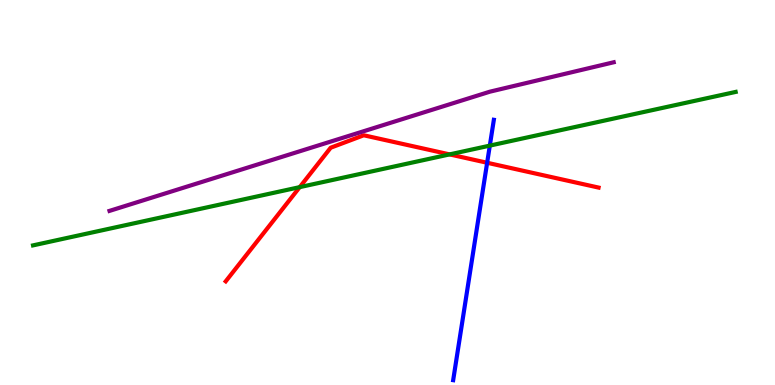[{'lines': ['blue', 'red'], 'intersections': [{'x': 6.29, 'y': 5.77}]}, {'lines': ['green', 'red'], 'intersections': [{'x': 3.87, 'y': 5.14}, {'x': 5.8, 'y': 5.99}]}, {'lines': ['purple', 'red'], 'intersections': []}, {'lines': ['blue', 'green'], 'intersections': [{'x': 6.32, 'y': 6.22}]}, {'lines': ['blue', 'purple'], 'intersections': []}, {'lines': ['green', 'purple'], 'intersections': []}]